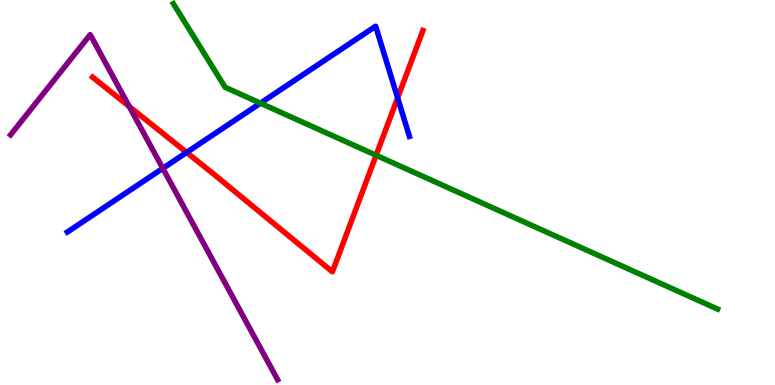[{'lines': ['blue', 'red'], 'intersections': [{'x': 2.41, 'y': 6.04}, {'x': 5.13, 'y': 7.46}]}, {'lines': ['green', 'red'], 'intersections': [{'x': 4.85, 'y': 5.97}]}, {'lines': ['purple', 'red'], 'intersections': [{'x': 1.67, 'y': 7.23}]}, {'lines': ['blue', 'green'], 'intersections': [{'x': 3.36, 'y': 7.32}]}, {'lines': ['blue', 'purple'], 'intersections': [{'x': 2.1, 'y': 5.63}]}, {'lines': ['green', 'purple'], 'intersections': []}]